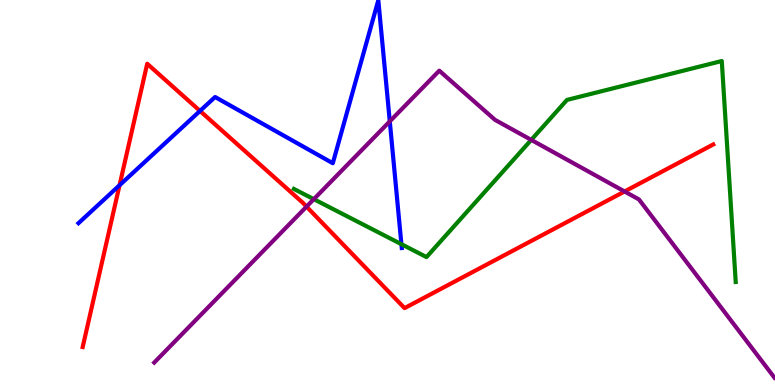[{'lines': ['blue', 'red'], 'intersections': [{'x': 1.54, 'y': 5.19}, {'x': 2.58, 'y': 7.12}]}, {'lines': ['green', 'red'], 'intersections': []}, {'lines': ['purple', 'red'], 'intersections': [{'x': 3.96, 'y': 4.63}, {'x': 8.06, 'y': 5.03}]}, {'lines': ['blue', 'green'], 'intersections': [{'x': 5.18, 'y': 3.66}]}, {'lines': ['blue', 'purple'], 'intersections': [{'x': 5.03, 'y': 6.85}]}, {'lines': ['green', 'purple'], 'intersections': [{'x': 4.05, 'y': 4.83}, {'x': 6.85, 'y': 6.37}]}]